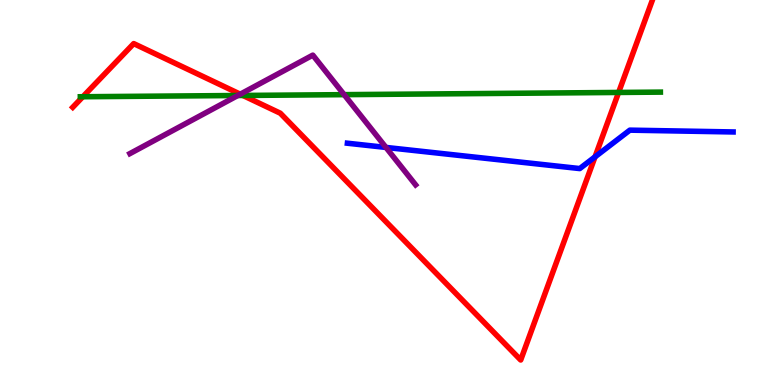[{'lines': ['blue', 'red'], 'intersections': [{'x': 7.68, 'y': 5.93}]}, {'lines': ['green', 'red'], 'intersections': [{'x': 1.07, 'y': 7.49}, {'x': 3.13, 'y': 7.52}, {'x': 7.98, 'y': 7.6}]}, {'lines': ['purple', 'red'], 'intersections': [{'x': 3.1, 'y': 7.55}]}, {'lines': ['blue', 'green'], 'intersections': []}, {'lines': ['blue', 'purple'], 'intersections': [{'x': 4.98, 'y': 6.17}]}, {'lines': ['green', 'purple'], 'intersections': [{'x': 3.07, 'y': 7.52}, {'x': 4.44, 'y': 7.54}]}]